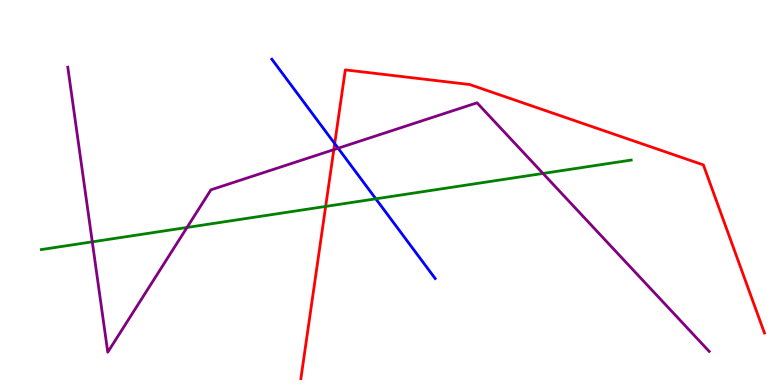[{'lines': ['blue', 'red'], 'intersections': [{'x': 4.32, 'y': 6.27}]}, {'lines': ['green', 'red'], 'intersections': [{'x': 4.2, 'y': 4.64}]}, {'lines': ['purple', 'red'], 'intersections': [{'x': 4.31, 'y': 6.11}]}, {'lines': ['blue', 'green'], 'intersections': [{'x': 4.85, 'y': 4.84}]}, {'lines': ['blue', 'purple'], 'intersections': [{'x': 4.36, 'y': 6.15}]}, {'lines': ['green', 'purple'], 'intersections': [{'x': 1.19, 'y': 3.72}, {'x': 2.41, 'y': 4.09}, {'x': 7.01, 'y': 5.49}]}]